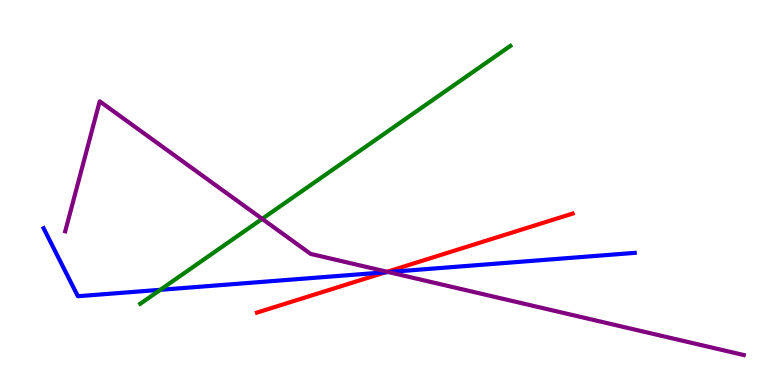[{'lines': ['blue', 'red'], 'intersections': [{'x': 4.97, 'y': 2.93}]}, {'lines': ['green', 'red'], 'intersections': []}, {'lines': ['purple', 'red'], 'intersections': [{'x': 5.0, 'y': 2.94}]}, {'lines': ['blue', 'green'], 'intersections': [{'x': 2.07, 'y': 2.47}]}, {'lines': ['blue', 'purple'], 'intersections': [{'x': 5.01, 'y': 2.93}]}, {'lines': ['green', 'purple'], 'intersections': [{'x': 3.38, 'y': 4.32}]}]